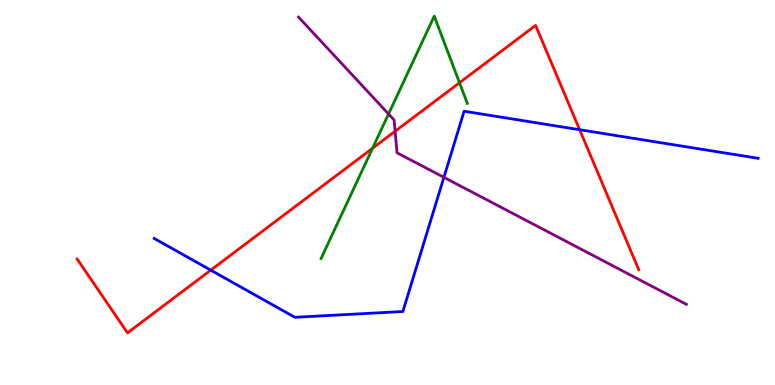[{'lines': ['blue', 'red'], 'intersections': [{'x': 2.72, 'y': 2.98}, {'x': 7.48, 'y': 6.63}]}, {'lines': ['green', 'red'], 'intersections': [{'x': 4.81, 'y': 6.15}, {'x': 5.93, 'y': 7.85}]}, {'lines': ['purple', 'red'], 'intersections': [{'x': 5.1, 'y': 6.59}]}, {'lines': ['blue', 'green'], 'intersections': []}, {'lines': ['blue', 'purple'], 'intersections': [{'x': 5.73, 'y': 5.39}]}, {'lines': ['green', 'purple'], 'intersections': [{'x': 5.01, 'y': 7.04}]}]